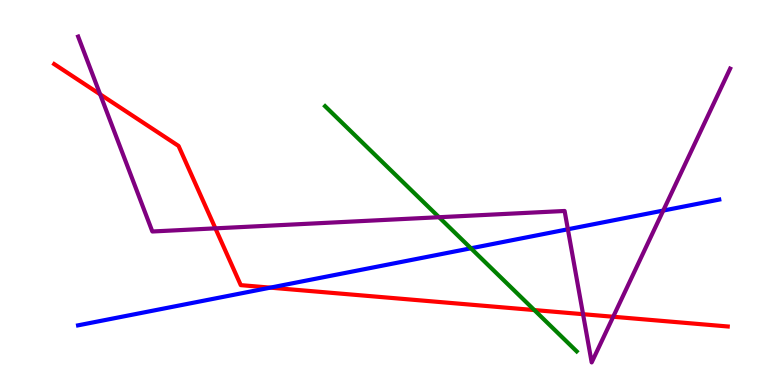[{'lines': ['blue', 'red'], 'intersections': [{'x': 3.49, 'y': 2.53}]}, {'lines': ['green', 'red'], 'intersections': [{'x': 6.89, 'y': 1.95}]}, {'lines': ['purple', 'red'], 'intersections': [{'x': 1.29, 'y': 7.55}, {'x': 2.78, 'y': 4.07}, {'x': 7.52, 'y': 1.84}, {'x': 7.91, 'y': 1.77}]}, {'lines': ['blue', 'green'], 'intersections': [{'x': 6.08, 'y': 3.55}]}, {'lines': ['blue', 'purple'], 'intersections': [{'x': 7.33, 'y': 4.04}, {'x': 8.56, 'y': 4.53}]}, {'lines': ['green', 'purple'], 'intersections': [{'x': 5.66, 'y': 4.36}]}]